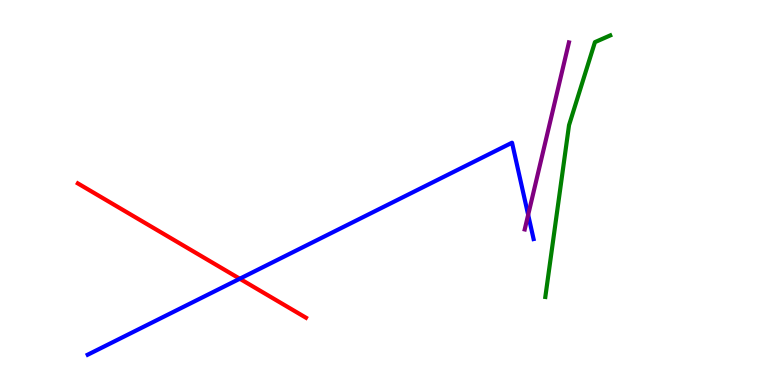[{'lines': ['blue', 'red'], 'intersections': [{'x': 3.09, 'y': 2.76}]}, {'lines': ['green', 'red'], 'intersections': []}, {'lines': ['purple', 'red'], 'intersections': []}, {'lines': ['blue', 'green'], 'intersections': []}, {'lines': ['blue', 'purple'], 'intersections': [{'x': 6.82, 'y': 4.42}]}, {'lines': ['green', 'purple'], 'intersections': []}]